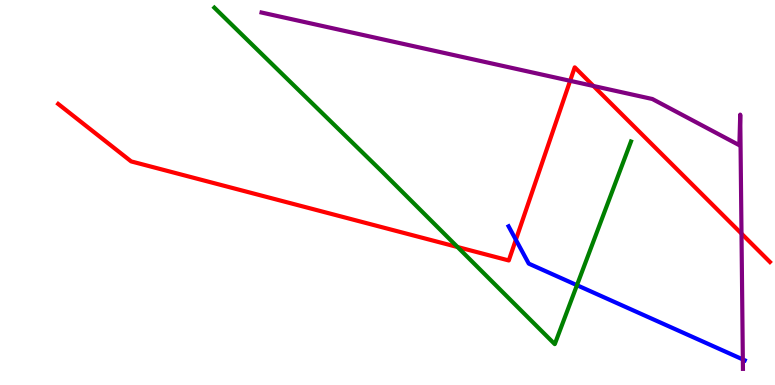[{'lines': ['blue', 'red'], 'intersections': [{'x': 6.66, 'y': 3.77}]}, {'lines': ['green', 'red'], 'intersections': [{'x': 5.9, 'y': 3.58}]}, {'lines': ['purple', 'red'], 'intersections': [{'x': 7.36, 'y': 7.9}, {'x': 7.66, 'y': 7.77}, {'x': 9.57, 'y': 3.93}]}, {'lines': ['blue', 'green'], 'intersections': [{'x': 7.44, 'y': 2.59}]}, {'lines': ['blue', 'purple'], 'intersections': [{'x': 9.59, 'y': 0.664}]}, {'lines': ['green', 'purple'], 'intersections': []}]